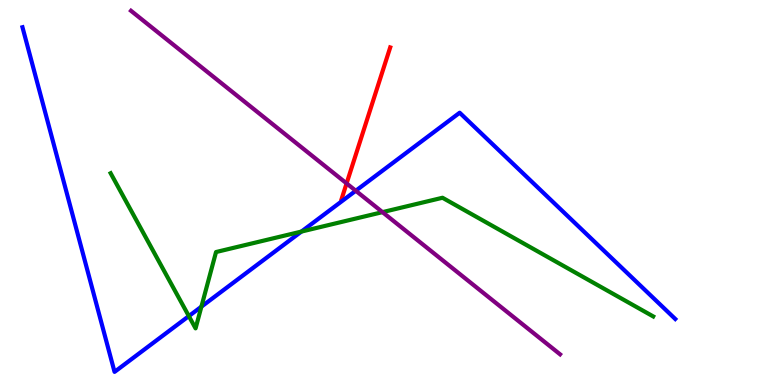[{'lines': ['blue', 'red'], 'intersections': []}, {'lines': ['green', 'red'], 'intersections': []}, {'lines': ['purple', 'red'], 'intersections': [{'x': 4.47, 'y': 5.24}]}, {'lines': ['blue', 'green'], 'intersections': [{'x': 2.44, 'y': 1.79}, {'x': 2.6, 'y': 2.03}, {'x': 3.89, 'y': 3.99}]}, {'lines': ['blue', 'purple'], 'intersections': [{'x': 4.59, 'y': 5.05}]}, {'lines': ['green', 'purple'], 'intersections': [{'x': 4.94, 'y': 4.49}]}]